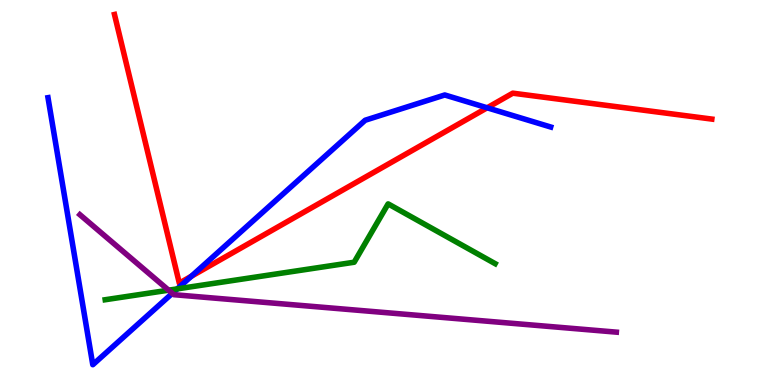[{'lines': ['blue', 'red'], 'intersections': [{'x': 2.47, 'y': 2.82}, {'x': 6.29, 'y': 7.2}]}, {'lines': ['green', 'red'], 'intersections': []}, {'lines': ['purple', 'red'], 'intersections': []}, {'lines': ['blue', 'green'], 'intersections': [{'x': 2.29, 'y': 2.5}]}, {'lines': ['blue', 'purple'], 'intersections': [{'x': 2.22, 'y': 2.38}]}, {'lines': ['green', 'purple'], 'intersections': [{'x': 2.18, 'y': 2.46}]}]